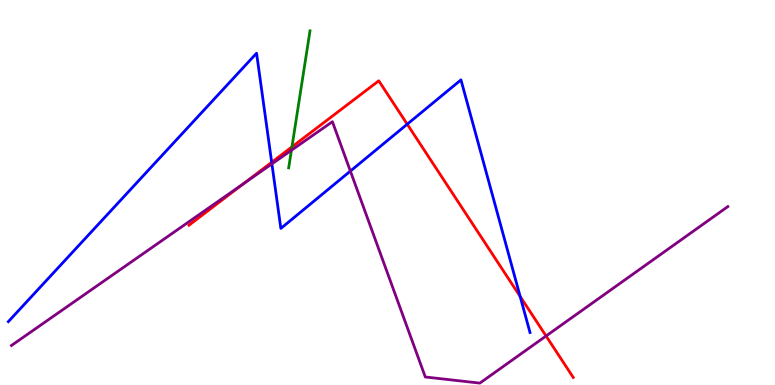[{'lines': ['blue', 'red'], 'intersections': [{'x': 3.51, 'y': 5.78}, {'x': 5.25, 'y': 6.77}, {'x': 6.71, 'y': 2.3}]}, {'lines': ['green', 'red'], 'intersections': [{'x': 3.77, 'y': 6.19}]}, {'lines': ['purple', 'red'], 'intersections': [{'x': 3.15, 'y': 5.24}, {'x': 7.05, 'y': 1.27}]}, {'lines': ['blue', 'green'], 'intersections': []}, {'lines': ['blue', 'purple'], 'intersections': [{'x': 3.51, 'y': 5.74}, {'x': 4.52, 'y': 5.56}]}, {'lines': ['green', 'purple'], 'intersections': [{'x': 3.76, 'y': 6.1}]}]